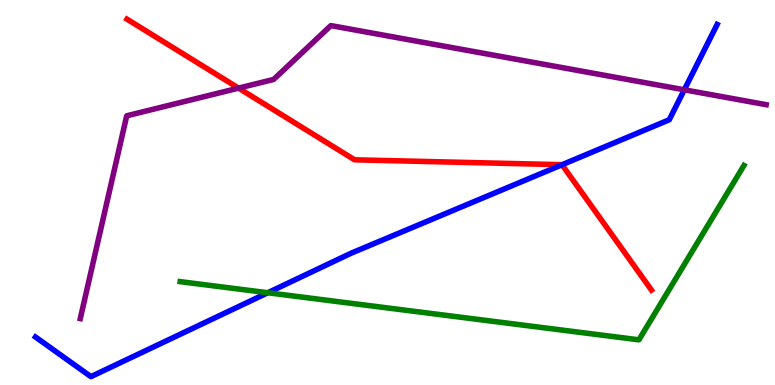[{'lines': ['blue', 'red'], 'intersections': [{'x': 7.25, 'y': 5.72}]}, {'lines': ['green', 'red'], 'intersections': []}, {'lines': ['purple', 'red'], 'intersections': [{'x': 3.08, 'y': 7.71}]}, {'lines': ['blue', 'green'], 'intersections': [{'x': 3.46, 'y': 2.4}]}, {'lines': ['blue', 'purple'], 'intersections': [{'x': 8.83, 'y': 7.67}]}, {'lines': ['green', 'purple'], 'intersections': []}]